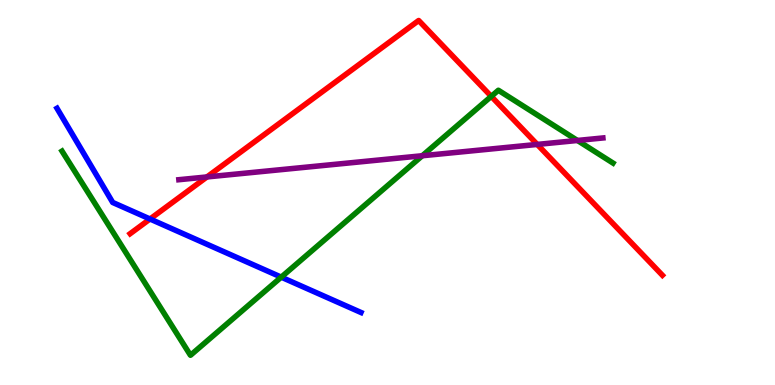[{'lines': ['blue', 'red'], 'intersections': [{'x': 1.94, 'y': 4.31}]}, {'lines': ['green', 'red'], 'intersections': [{'x': 6.34, 'y': 7.5}]}, {'lines': ['purple', 'red'], 'intersections': [{'x': 2.67, 'y': 5.4}, {'x': 6.93, 'y': 6.25}]}, {'lines': ['blue', 'green'], 'intersections': [{'x': 3.63, 'y': 2.8}]}, {'lines': ['blue', 'purple'], 'intersections': []}, {'lines': ['green', 'purple'], 'intersections': [{'x': 5.45, 'y': 5.95}, {'x': 7.45, 'y': 6.35}]}]